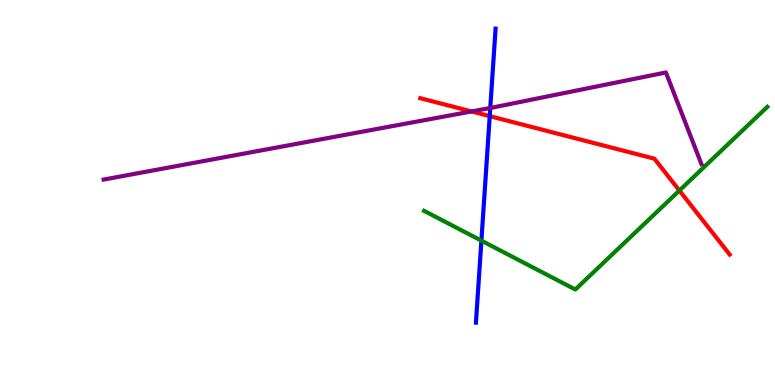[{'lines': ['blue', 'red'], 'intersections': [{'x': 6.32, 'y': 6.98}]}, {'lines': ['green', 'red'], 'intersections': [{'x': 8.77, 'y': 5.05}]}, {'lines': ['purple', 'red'], 'intersections': [{'x': 6.08, 'y': 7.11}]}, {'lines': ['blue', 'green'], 'intersections': [{'x': 6.21, 'y': 3.75}]}, {'lines': ['blue', 'purple'], 'intersections': [{'x': 6.33, 'y': 7.2}]}, {'lines': ['green', 'purple'], 'intersections': []}]